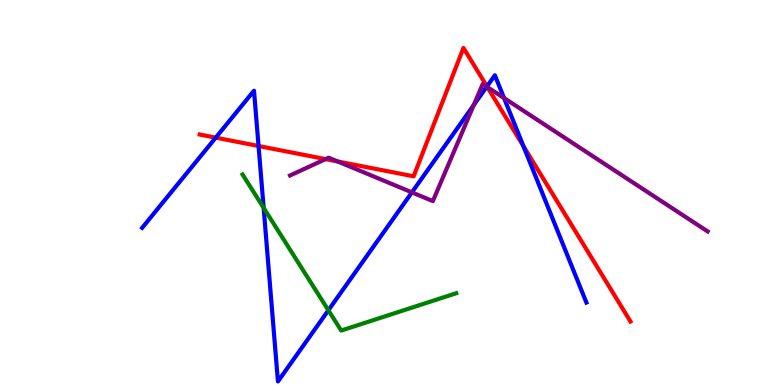[{'lines': ['blue', 'red'], 'intersections': [{'x': 2.78, 'y': 6.42}, {'x': 3.34, 'y': 6.21}, {'x': 6.28, 'y': 7.76}, {'x': 6.75, 'y': 6.2}]}, {'lines': ['green', 'red'], 'intersections': []}, {'lines': ['purple', 'red'], 'intersections': [{'x': 4.2, 'y': 5.87}, {'x': 4.36, 'y': 5.81}, {'x': 6.29, 'y': 7.74}]}, {'lines': ['blue', 'green'], 'intersections': [{'x': 3.4, 'y': 4.6}, {'x': 4.24, 'y': 1.94}]}, {'lines': ['blue', 'purple'], 'intersections': [{'x': 5.31, 'y': 5.0}, {'x': 6.11, 'y': 7.27}, {'x': 6.28, 'y': 7.75}, {'x': 6.5, 'y': 7.45}]}, {'lines': ['green', 'purple'], 'intersections': []}]